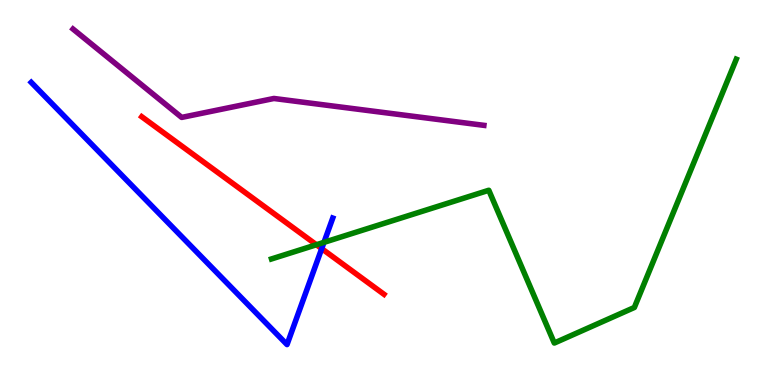[{'lines': ['blue', 'red'], 'intersections': [{'x': 4.15, 'y': 3.54}]}, {'lines': ['green', 'red'], 'intersections': [{'x': 4.08, 'y': 3.64}]}, {'lines': ['purple', 'red'], 'intersections': []}, {'lines': ['blue', 'green'], 'intersections': [{'x': 4.18, 'y': 3.7}]}, {'lines': ['blue', 'purple'], 'intersections': []}, {'lines': ['green', 'purple'], 'intersections': []}]